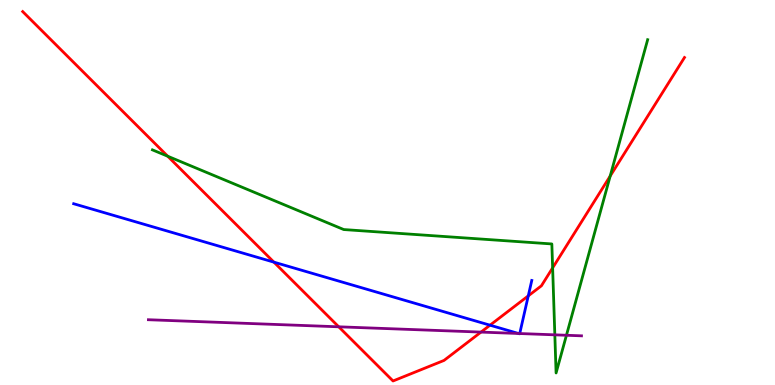[{'lines': ['blue', 'red'], 'intersections': [{'x': 3.53, 'y': 3.19}, {'x': 6.32, 'y': 1.55}, {'x': 6.82, 'y': 2.32}]}, {'lines': ['green', 'red'], 'intersections': [{'x': 2.16, 'y': 5.94}, {'x': 7.13, 'y': 3.04}, {'x': 7.87, 'y': 5.43}]}, {'lines': ['purple', 'red'], 'intersections': [{'x': 4.37, 'y': 1.51}, {'x': 6.21, 'y': 1.37}]}, {'lines': ['blue', 'green'], 'intersections': []}, {'lines': ['blue', 'purple'], 'intersections': [{'x': 6.69, 'y': 1.34}, {'x': 6.71, 'y': 1.34}]}, {'lines': ['green', 'purple'], 'intersections': [{'x': 7.16, 'y': 1.3}, {'x': 7.31, 'y': 1.29}]}]